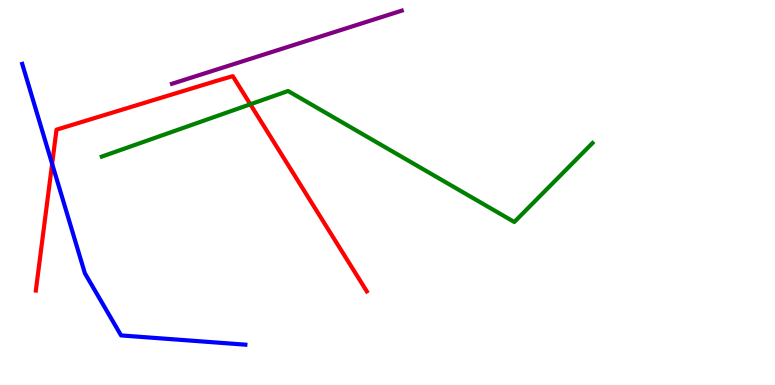[{'lines': ['blue', 'red'], 'intersections': [{'x': 0.673, 'y': 5.75}]}, {'lines': ['green', 'red'], 'intersections': [{'x': 3.23, 'y': 7.29}]}, {'lines': ['purple', 'red'], 'intersections': []}, {'lines': ['blue', 'green'], 'intersections': []}, {'lines': ['blue', 'purple'], 'intersections': []}, {'lines': ['green', 'purple'], 'intersections': []}]